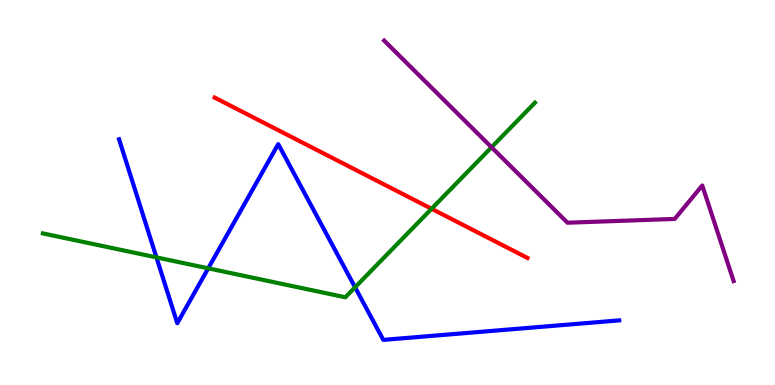[{'lines': ['blue', 'red'], 'intersections': []}, {'lines': ['green', 'red'], 'intersections': [{'x': 5.57, 'y': 4.58}]}, {'lines': ['purple', 'red'], 'intersections': []}, {'lines': ['blue', 'green'], 'intersections': [{'x': 2.02, 'y': 3.31}, {'x': 2.69, 'y': 3.03}, {'x': 4.58, 'y': 2.54}]}, {'lines': ['blue', 'purple'], 'intersections': []}, {'lines': ['green', 'purple'], 'intersections': [{'x': 6.34, 'y': 6.18}]}]